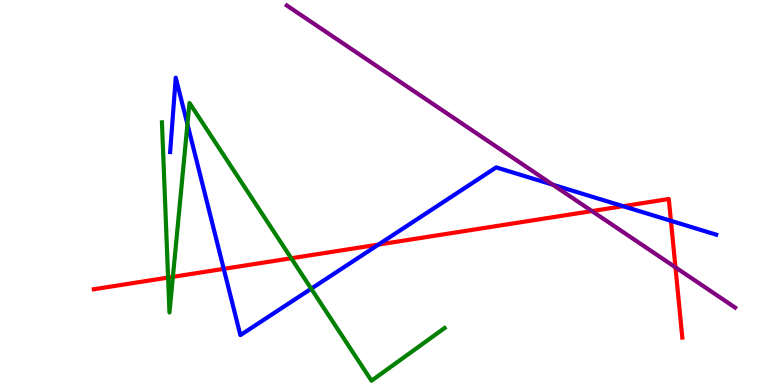[{'lines': ['blue', 'red'], 'intersections': [{'x': 2.89, 'y': 3.02}, {'x': 4.88, 'y': 3.65}, {'x': 8.04, 'y': 4.64}, {'x': 8.66, 'y': 4.26}]}, {'lines': ['green', 'red'], 'intersections': [{'x': 2.17, 'y': 2.79}, {'x': 2.23, 'y': 2.81}, {'x': 3.76, 'y': 3.29}]}, {'lines': ['purple', 'red'], 'intersections': [{'x': 7.64, 'y': 4.52}, {'x': 8.72, 'y': 3.06}]}, {'lines': ['blue', 'green'], 'intersections': [{'x': 2.42, 'y': 6.77}, {'x': 4.02, 'y': 2.5}]}, {'lines': ['blue', 'purple'], 'intersections': [{'x': 7.13, 'y': 5.2}]}, {'lines': ['green', 'purple'], 'intersections': []}]